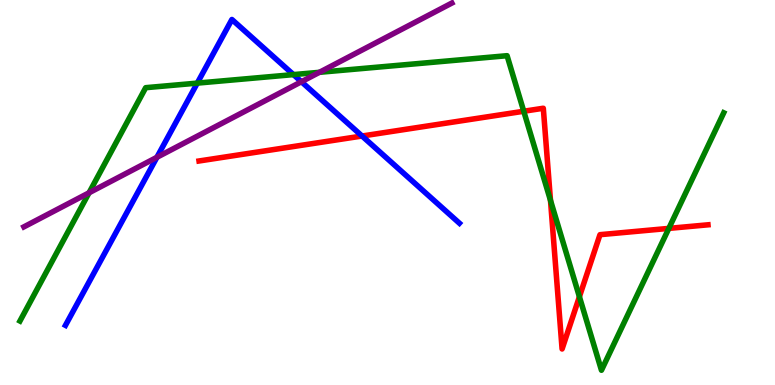[{'lines': ['blue', 'red'], 'intersections': [{'x': 4.67, 'y': 6.47}]}, {'lines': ['green', 'red'], 'intersections': [{'x': 6.76, 'y': 7.11}, {'x': 7.1, 'y': 4.8}, {'x': 7.48, 'y': 2.29}, {'x': 8.63, 'y': 4.07}]}, {'lines': ['purple', 'red'], 'intersections': []}, {'lines': ['blue', 'green'], 'intersections': [{'x': 2.55, 'y': 7.84}, {'x': 3.79, 'y': 8.06}]}, {'lines': ['blue', 'purple'], 'intersections': [{'x': 2.02, 'y': 5.91}, {'x': 3.89, 'y': 7.88}]}, {'lines': ['green', 'purple'], 'intersections': [{'x': 1.15, 'y': 4.99}, {'x': 4.12, 'y': 8.12}]}]